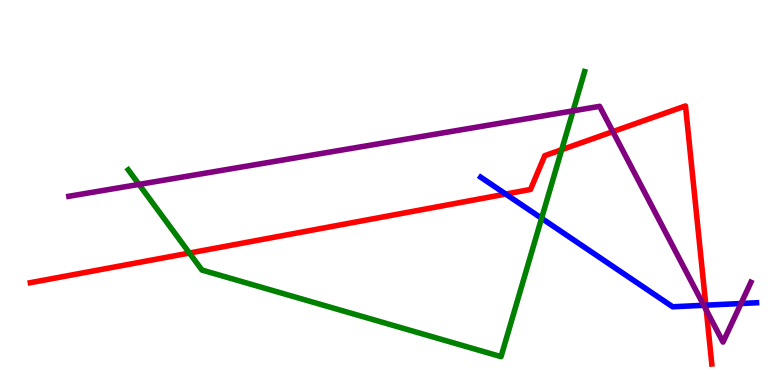[{'lines': ['blue', 'red'], 'intersections': [{'x': 6.53, 'y': 4.96}, {'x': 9.11, 'y': 2.07}]}, {'lines': ['green', 'red'], 'intersections': [{'x': 2.44, 'y': 3.43}, {'x': 7.25, 'y': 6.11}]}, {'lines': ['purple', 'red'], 'intersections': [{'x': 7.91, 'y': 6.58}, {'x': 9.11, 'y': 1.94}]}, {'lines': ['blue', 'green'], 'intersections': [{'x': 6.99, 'y': 4.33}]}, {'lines': ['blue', 'purple'], 'intersections': [{'x': 9.08, 'y': 2.07}, {'x': 9.56, 'y': 2.12}]}, {'lines': ['green', 'purple'], 'intersections': [{'x': 1.79, 'y': 5.21}, {'x': 7.39, 'y': 7.12}]}]